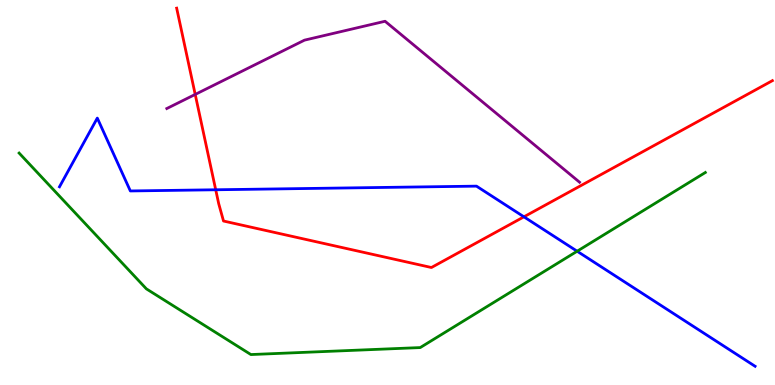[{'lines': ['blue', 'red'], 'intersections': [{'x': 2.78, 'y': 5.07}, {'x': 6.76, 'y': 4.37}]}, {'lines': ['green', 'red'], 'intersections': []}, {'lines': ['purple', 'red'], 'intersections': [{'x': 2.52, 'y': 7.55}]}, {'lines': ['blue', 'green'], 'intersections': [{'x': 7.45, 'y': 3.47}]}, {'lines': ['blue', 'purple'], 'intersections': []}, {'lines': ['green', 'purple'], 'intersections': []}]